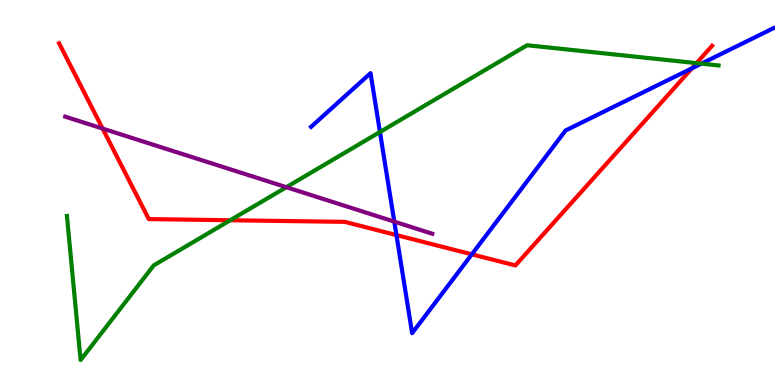[{'lines': ['blue', 'red'], 'intersections': [{'x': 5.12, 'y': 3.89}, {'x': 6.09, 'y': 3.39}, {'x': 8.93, 'y': 8.23}]}, {'lines': ['green', 'red'], 'intersections': [{'x': 2.97, 'y': 4.28}, {'x': 8.99, 'y': 8.36}]}, {'lines': ['purple', 'red'], 'intersections': [{'x': 1.32, 'y': 6.66}]}, {'lines': ['blue', 'green'], 'intersections': [{'x': 4.9, 'y': 6.57}, {'x': 9.05, 'y': 8.35}]}, {'lines': ['blue', 'purple'], 'intersections': [{'x': 5.09, 'y': 4.24}]}, {'lines': ['green', 'purple'], 'intersections': [{'x': 3.69, 'y': 5.14}]}]